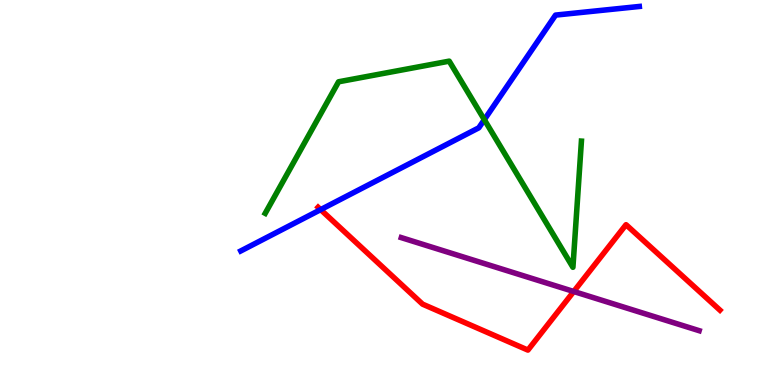[{'lines': ['blue', 'red'], 'intersections': [{'x': 4.14, 'y': 4.56}]}, {'lines': ['green', 'red'], 'intersections': []}, {'lines': ['purple', 'red'], 'intersections': [{'x': 7.4, 'y': 2.43}]}, {'lines': ['blue', 'green'], 'intersections': [{'x': 6.25, 'y': 6.89}]}, {'lines': ['blue', 'purple'], 'intersections': []}, {'lines': ['green', 'purple'], 'intersections': []}]